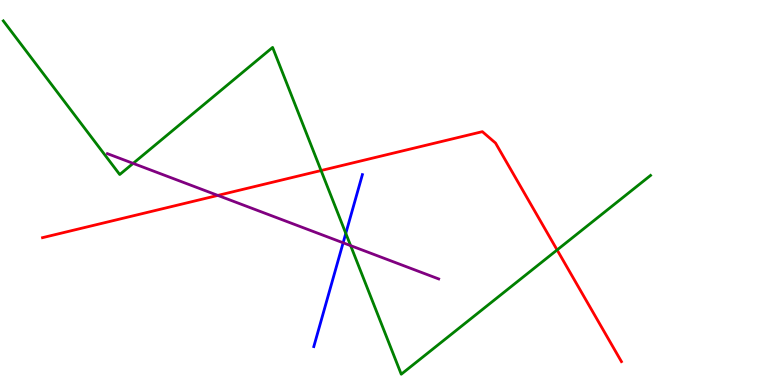[{'lines': ['blue', 'red'], 'intersections': []}, {'lines': ['green', 'red'], 'intersections': [{'x': 4.14, 'y': 5.57}, {'x': 7.19, 'y': 3.51}]}, {'lines': ['purple', 'red'], 'intersections': [{'x': 2.81, 'y': 4.92}]}, {'lines': ['blue', 'green'], 'intersections': [{'x': 4.46, 'y': 3.94}]}, {'lines': ['blue', 'purple'], 'intersections': [{'x': 4.43, 'y': 3.69}]}, {'lines': ['green', 'purple'], 'intersections': [{'x': 1.72, 'y': 5.76}, {'x': 4.52, 'y': 3.62}]}]